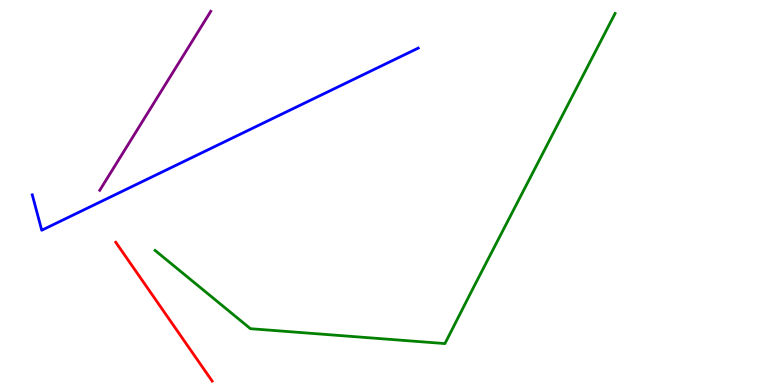[{'lines': ['blue', 'red'], 'intersections': []}, {'lines': ['green', 'red'], 'intersections': []}, {'lines': ['purple', 'red'], 'intersections': []}, {'lines': ['blue', 'green'], 'intersections': []}, {'lines': ['blue', 'purple'], 'intersections': []}, {'lines': ['green', 'purple'], 'intersections': []}]